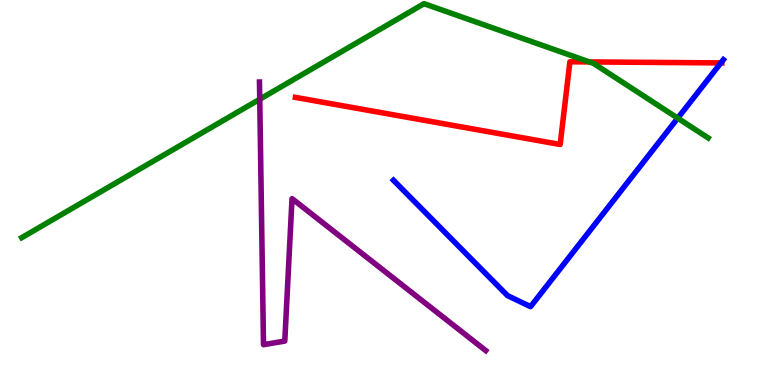[{'lines': ['blue', 'red'], 'intersections': [{'x': 9.3, 'y': 8.37}]}, {'lines': ['green', 'red'], 'intersections': [{'x': 7.6, 'y': 8.39}]}, {'lines': ['purple', 'red'], 'intersections': []}, {'lines': ['blue', 'green'], 'intersections': [{'x': 8.74, 'y': 6.93}]}, {'lines': ['blue', 'purple'], 'intersections': []}, {'lines': ['green', 'purple'], 'intersections': [{'x': 3.35, 'y': 7.42}]}]